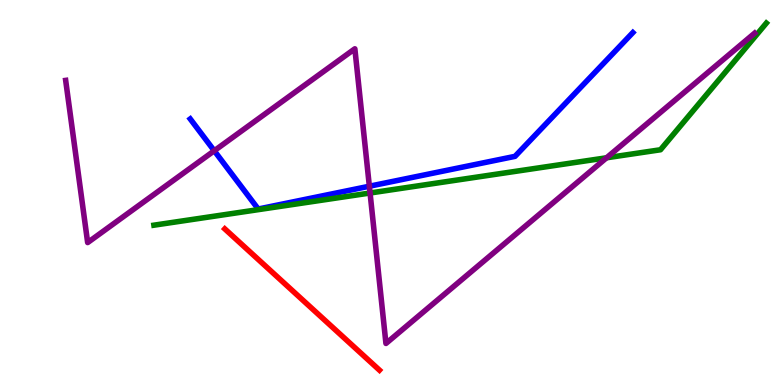[{'lines': ['blue', 'red'], 'intersections': []}, {'lines': ['green', 'red'], 'intersections': []}, {'lines': ['purple', 'red'], 'intersections': []}, {'lines': ['blue', 'green'], 'intersections': []}, {'lines': ['blue', 'purple'], 'intersections': [{'x': 2.76, 'y': 6.08}, {'x': 4.77, 'y': 5.16}]}, {'lines': ['green', 'purple'], 'intersections': [{'x': 4.78, 'y': 4.99}, {'x': 7.83, 'y': 5.9}]}]